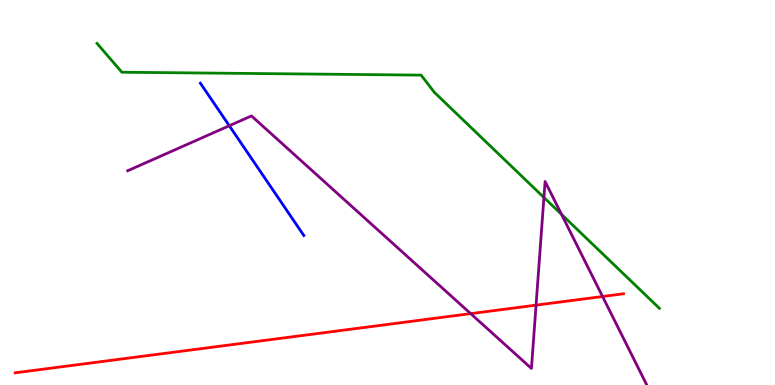[{'lines': ['blue', 'red'], 'intersections': []}, {'lines': ['green', 'red'], 'intersections': []}, {'lines': ['purple', 'red'], 'intersections': [{'x': 6.07, 'y': 1.85}, {'x': 6.92, 'y': 2.07}, {'x': 7.78, 'y': 2.3}]}, {'lines': ['blue', 'green'], 'intersections': []}, {'lines': ['blue', 'purple'], 'intersections': [{'x': 2.96, 'y': 6.73}]}, {'lines': ['green', 'purple'], 'intersections': [{'x': 7.02, 'y': 4.87}, {'x': 7.25, 'y': 4.43}]}]